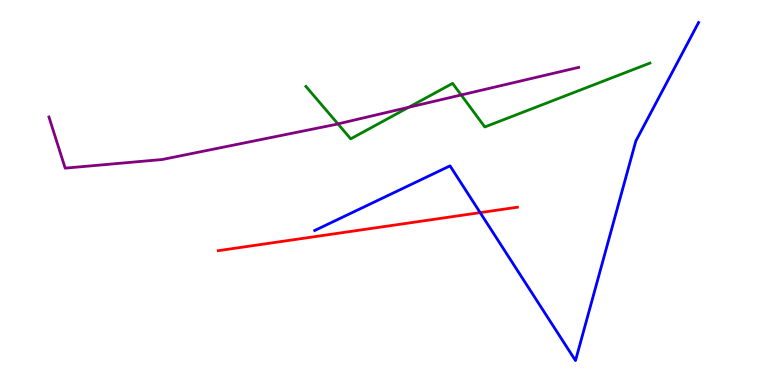[{'lines': ['blue', 'red'], 'intersections': [{'x': 6.2, 'y': 4.48}]}, {'lines': ['green', 'red'], 'intersections': []}, {'lines': ['purple', 'red'], 'intersections': []}, {'lines': ['blue', 'green'], 'intersections': []}, {'lines': ['blue', 'purple'], 'intersections': []}, {'lines': ['green', 'purple'], 'intersections': [{'x': 4.36, 'y': 6.78}, {'x': 5.27, 'y': 7.21}, {'x': 5.95, 'y': 7.53}]}]